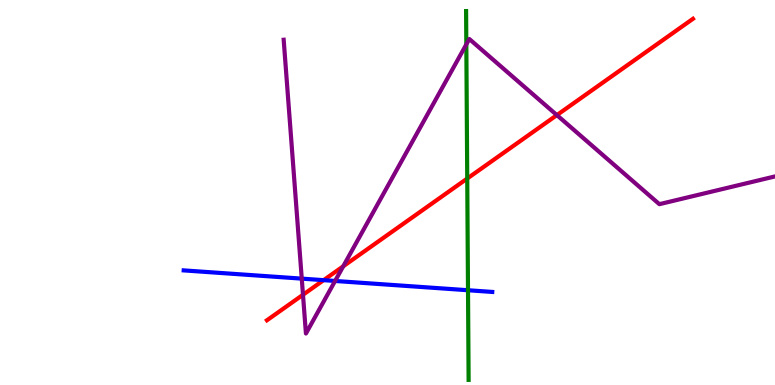[{'lines': ['blue', 'red'], 'intersections': [{'x': 4.18, 'y': 2.72}]}, {'lines': ['green', 'red'], 'intersections': [{'x': 6.03, 'y': 5.36}]}, {'lines': ['purple', 'red'], 'intersections': [{'x': 3.91, 'y': 2.34}, {'x': 4.43, 'y': 3.08}, {'x': 7.19, 'y': 7.01}]}, {'lines': ['blue', 'green'], 'intersections': [{'x': 6.04, 'y': 2.46}]}, {'lines': ['blue', 'purple'], 'intersections': [{'x': 3.89, 'y': 2.76}, {'x': 4.32, 'y': 2.7}]}, {'lines': ['green', 'purple'], 'intersections': [{'x': 6.02, 'y': 8.85}]}]